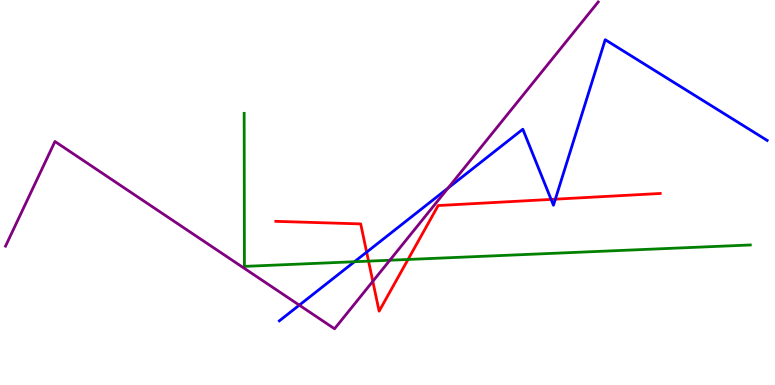[{'lines': ['blue', 'red'], 'intersections': [{'x': 4.73, 'y': 3.45}, {'x': 7.11, 'y': 4.82}, {'x': 7.17, 'y': 4.83}]}, {'lines': ['green', 'red'], 'intersections': [{'x': 4.76, 'y': 3.22}, {'x': 5.26, 'y': 3.26}]}, {'lines': ['purple', 'red'], 'intersections': [{'x': 4.81, 'y': 2.69}]}, {'lines': ['blue', 'green'], 'intersections': [{'x': 4.57, 'y': 3.2}]}, {'lines': ['blue', 'purple'], 'intersections': [{'x': 3.86, 'y': 2.07}, {'x': 5.78, 'y': 5.11}]}, {'lines': ['green', 'purple'], 'intersections': [{'x': 5.03, 'y': 3.24}]}]